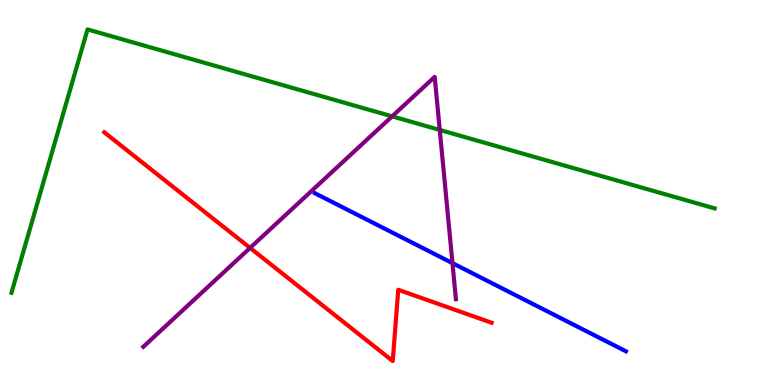[{'lines': ['blue', 'red'], 'intersections': []}, {'lines': ['green', 'red'], 'intersections': []}, {'lines': ['purple', 'red'], 'intersections': [{'x': 3.23, 'y': 3.56}]}, {'lines': ['blue', 'green'], 'intersections': []}, {'lines': ['blue', 'purple'], 'intersections': [{'x': 5.84, 'y': 3.17}]}, {'lines': ['green', 'purple'], 'intersections': [{'x': 5.06, 'y': 6.98}, {'x': 5.67, 'y': 6.63}]}]